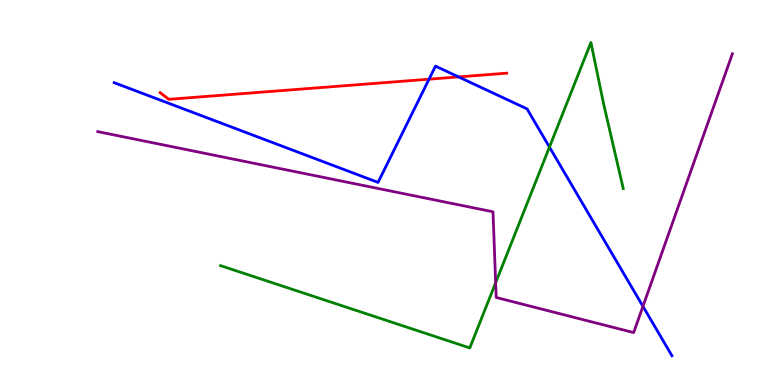[{'lines': ['blue', 'red'], 'intersections': [{'x': 5.54, 'y': 7.94}, {'x': 5.92, 'y': 8.0}]}, {'lines': ['green', 'red'], 'intersections': []}, {'lines': ['purple', 'red'], 'intersections': []}, {'lines': ['blue', 'green'], 'intersections': [{'x': 7.09, 'y': 6.18}]}, {'lines': ['blue', 'purple'], 'intersections': [{'x': 8.3, 'y': 2.04}]}, {'lines': ['green', 'purple'], 'intersections': [{'x': 6.4, 'y': 2.66}]}]